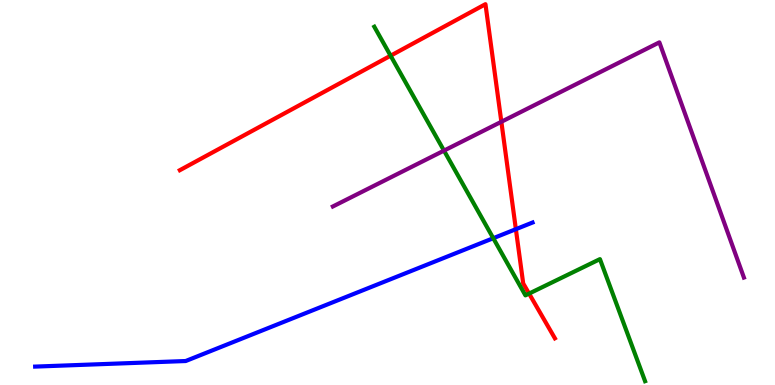[{'lines': ['blue', 'red'], 'intersections': [{'x': 6.66, 'y': 4.05}]}, {'lines': ['green', 'red'], 'intersections': [{'x': 5.04, 'y': 8.55}, {'x': 6.83, 'y': 2.37}]}, {'lines': ['purple', 'red'], 'intersections': [{'x': 6.47, 'y': 6.84}]}, {'lines': ['blue', 'green'], 'intersections': [{'x': 6.36, 'y': 3.81}]}, {'lines': ['blue', 'purple'], 'intersections': []}, {'lines': ['green', 'purple'], 'intersections': [{'x': 5.73, 'y': 6.09}]}]